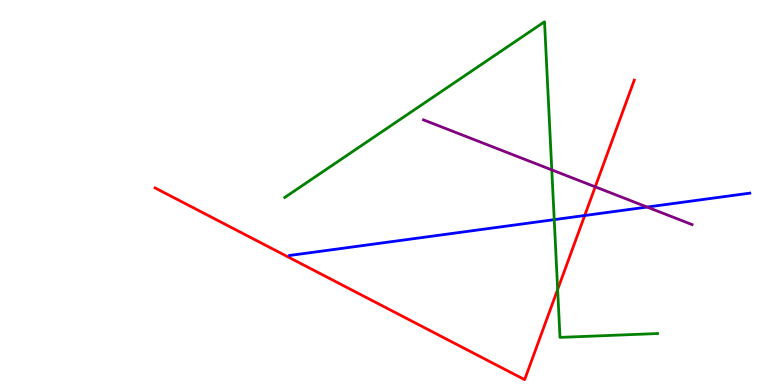[{'lines': ['blue', 'red'], 'intersections': [{'x': 7.54, 'y': 4.4}]}, {'lines': ['green', 'red'], 'intersections': [{'x': 7.2, 'y': 2.48}]}, {'lines': ['purple', 'red'], 'intersections': [{'x': 7.68, 'y': 5.15}]}, {'lines': ['blue', 'green'], 'intersections': [{'x': 7.15, 'y': 4.3}]}, {'lines': ['blue', 'purple'], 'intersections': [{'x': 8.35, 'y': 4.62}]}, {'lines': ['green', 'purple'], 'intersections': [{'x': 7.12, 'y': 5.59}]}]